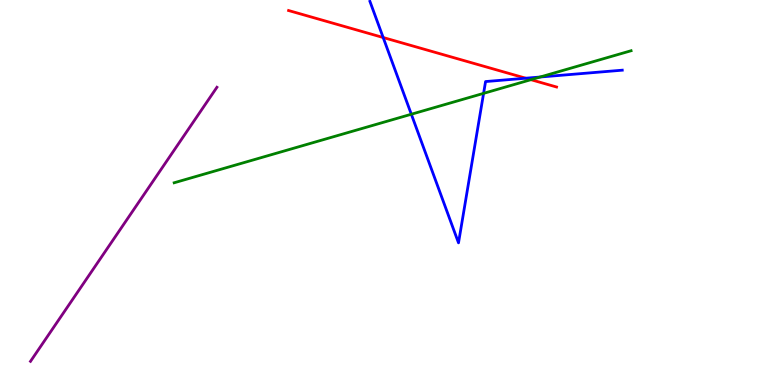[{'lines': ['blue', 'red'], 'intersections': [{'x': 4.94, 'y': 9.03}, {'x': 6.78, 'y': 7.97}]}, {'lines': ['green', 'red'], 'intersections': [{'x': 6.85, 'y': 7.93}]}, {'lines': ['purple', 'red'], 'intersections': []}, {'lines': ['blue', 'green'], 'intersections': [{'x': 5.31, 'y': 7.03}, {'x': 6.24, 'y': 7.58}, {'x': 6.97, 'y': 8.0}]}, {'lines': ['blue', 'purple'], 'intersections': []}, {'lines': ['green', 'purple'], 'intersections': []}]